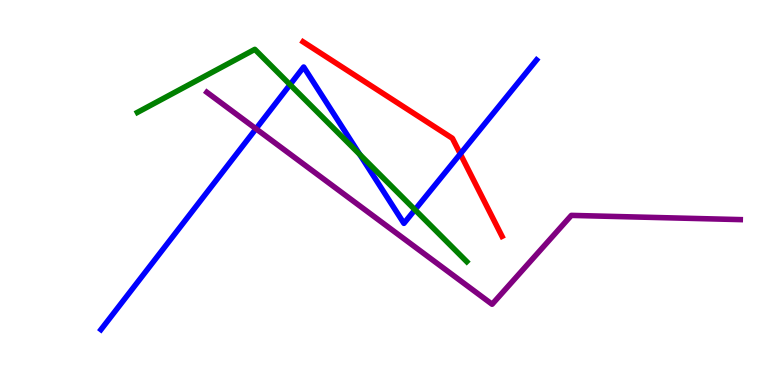[{'lines': ['blue', 'red'], 'intersections': [{'x': 5.94, 'y': 6.0}]}, {'lines': ['green', 'red'], 'intersections': []}, {'lines': ['purple', 'red'], 'intersections': []}, {'lines': ['blue', 'green'], 'intersections': [{'x': 3.74, 'y': 7.8}, {'x': 4.64, 'y': 5.99}, {'x': 5.35, 'y': 4.55}]}, {'lines': ['blue', 'purple'], 'intersections': [{'x': 3.3, 'y': 6.65}]}, {'lines': ['green', 'purple'], 'intersections': []}]